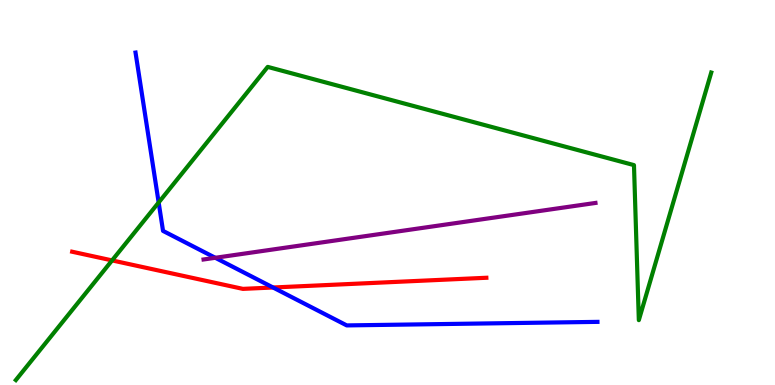[{'lines': ['blue', 'red'], 'intersections': [{'x': 3.52, 'y': 2.53}]}, {'lines': ['green', 'red'], 'intersections': [{'x': 1.45, 'y': 3.24}]}, {'lines': ['purple', 'red'], 'intersections': []}, {'lines': ['blue', 'green'], 'intersections': [{'x': 2.05, 'y': 4.74}]}, {'lines': ['blue', 'purple'], 'intersections': [{'x': 2.78, 'y': 3.3}]}, {'lines': ['green', 'purple'], 'intersections': []}]